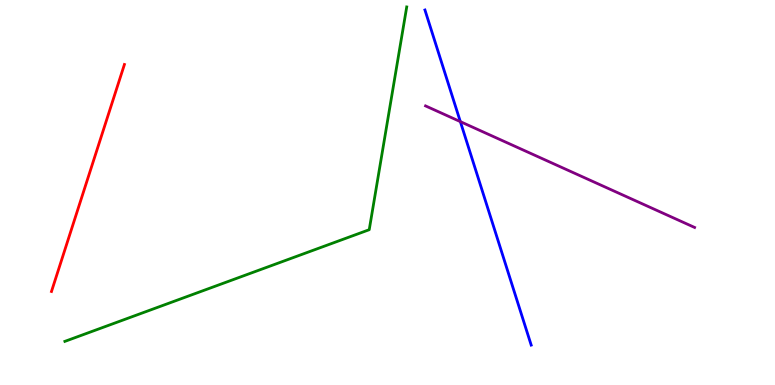[{'lines': ['blue', 'red'], 'intersections': []}, {'lines': ['green', 'red'], 'intersections': []}, {'lines': ['purple', 'red'], 'intersections': []}, {'lines': ['blue', 'green'], 'intersections': []}, {'lines': ['blue', 'purple'], 'intersections': [{'x': 5.94, 'y': 6.84}]}, {'lines': ['green', 'purple'], 'intersections': []}]